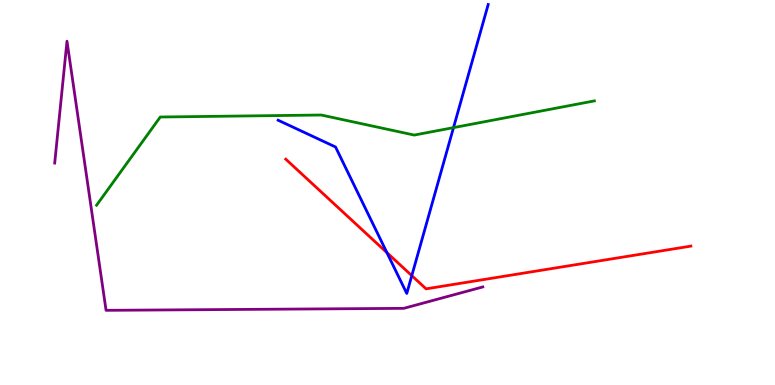[{'lines': ['blue', 'red'], 'intersections': [{'x': 4.99, 'y': 3.44}, {'x': 5.31, 'y': 2.84}]}, {'lines': ['green', 'red'], 'intersections': []}, {'lines': ['purple', 'red'], 'intersections': []}, {'lines': ['blue', 'green'], 'intersections': [{'x': 5.85, 'y': 6.69}]}, {'lines': ['blue', 'purple'], 'intersections': []}, {'lines': ['green', 'purple'], 'intersections': []}]